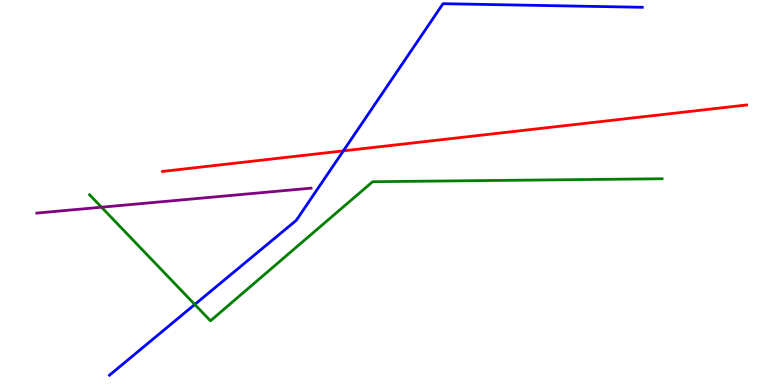[{'lines': ['blue', 'red'], 'intersections': [{'x': 4.43, 'y': 6.08}]}, {'lines': ['green', 'red'], 'intersections': []}, {'lines': ['purple', 'red'], 'intersections': []}, {'lines': ['blue', 'green'], 'intersections': [{'x': 2.51, 'y': 2.09}]}, {'lines': ['blue', 'purple'], 'intersections': []}, {'lines': ['green', 'purple'], 'intersections': [{'x': 1.31, 'y': 4.62}]}]